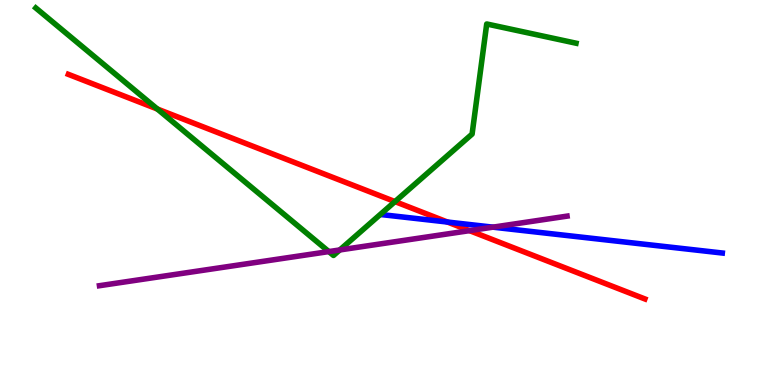[{'lines': ['blue', 'red'], 'intersections': [{'x': 5.77, 'y': 4.23}]}, {'lines': ['green', 'red'], 'intersections': [{'x': 2.03, 'y': 7.17}, {'x': 5.1, 'y': 4.76}]}, {'lines': ['purple', 'red'], 'intersections': [{'x': 6.06, 'y': 4.01}]}, {'lines': ['blue', 'green'], 'intersections': []}, {'lines': ['blue', 'purple'], 'intersections': [{'x': 6.36, 'y': 4.1}]}, {'lines': ['green', 'purple'], 'intersections': [{'x': 4.24, 'y': 3.47}, {'x': 4.38, 'y': 3.51}]}]